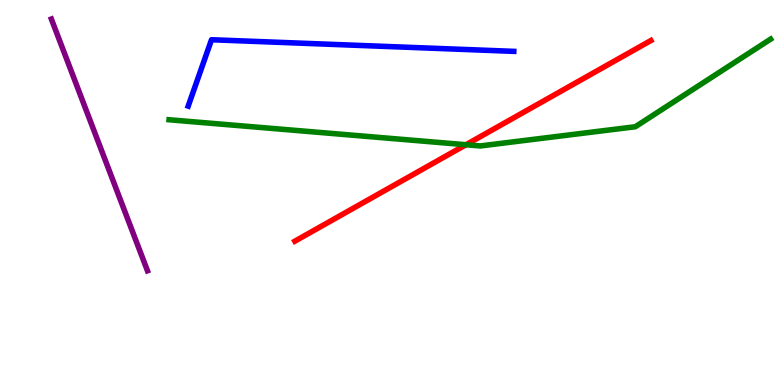[{'lines': ['blue', 'red'], 'intersections': []}, {'lines': ['green', 'red'], 'intersections': [{'x': 6.01, 'y': 6.24}]}, {'lines': ['purple', 'red'], 'intersections': []}, {'lines': ['blue', 'green'], 'intersections': []}, {'lines': ['blue', 'purple'], 'intersections': []}, {'lines': ['green', 'purple'], 'intersections': []}]